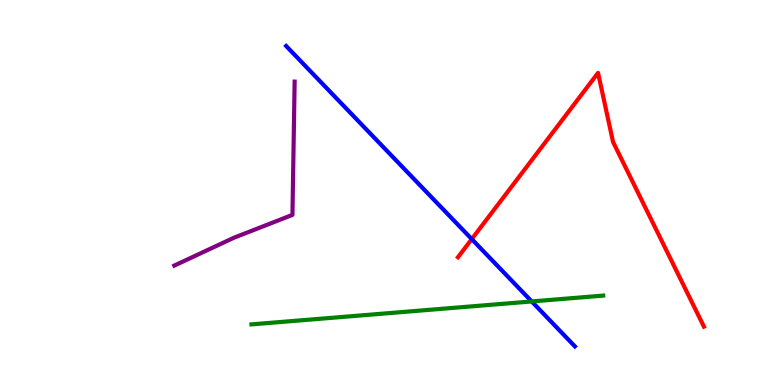[{'lines': ['blue', 'red'], 'intersections': [{'x': 6.09, 'y': 3.79}]}, {'lines': ['green', 'red'], 'intersections': []}, {'lines': ['purple', 'red'], 'intersections': []}, {'lines': ['blue', 'green'], 'intersections': [{'x': 6.86, 'y': 2.17}]}, {'lines': ['blue', 'purple'], 'intersections': []}, {'lines': ['green', 'purple'], 'intersections': []}]